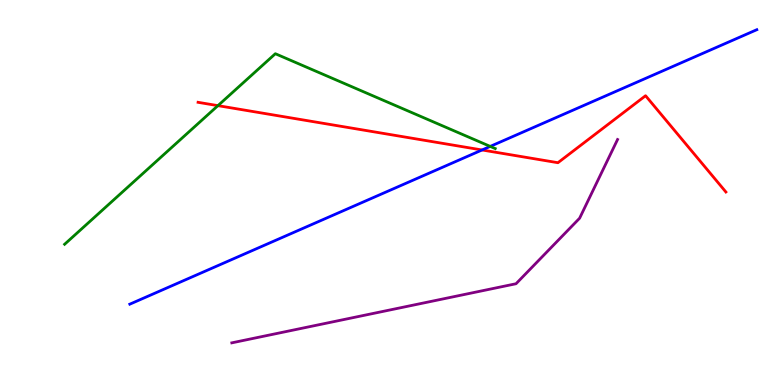[{'lines': ['blue', 'red'], 'intersections': [{'x': 6.22, 'y': 6.1}]}, {'lines': ['green', 'red'], 'intersections': [{'x': 2.81, 'y': 7.26}]}, {'lines': ['purple', 'red'], 'intersections': []}, {'lines': ['blue', 'green'], 'intersections': [{'x': 6.33, 'y': 6.2}]}, {'lines': ['blue', 'purple'], 'intersections': []}, {'lines': ['green', 'purple'], 'intersections': []}]